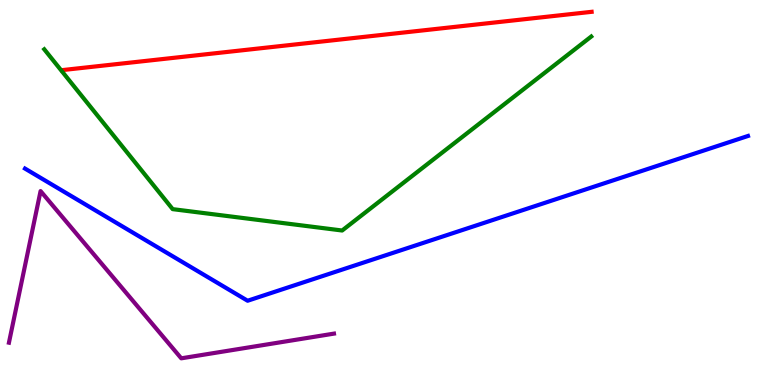[{'lines': ['blue', 'red'], 'intersections': []}, {'lines': ['green', 'red'], 'intersections': []}, {'lines': ['purple', 'red'], 'intersections': []}, {'lines': ['blue', 'green'], 'intersections': []}, {'lines': ['blue', 'purple'], 'intersections': []}, {'lines': ['green', 'purple'], 'intersections': []}]